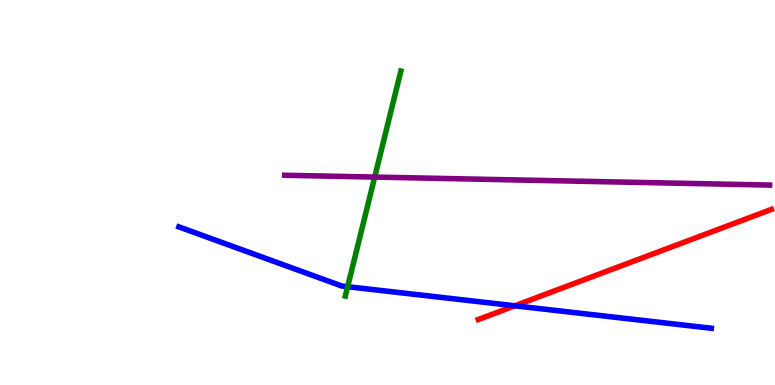[{'lines': ['blue', 'red'], 'intersections': [{'x': 6.64, 'y': 2.06}]}, {'lines': ['green', 'red'], 'intersections': []}, {'lines': ['purple', 'red'], 'intersections': []}, {'lines': ['blue', 'green'], 'intersections': [{'x': 4.49, 'y': 2.55}]}, {'lines': ['blue', 'purple'], 'intersections': []}, {'lines': ['green', 'purple'], 'intersections': [{'x': 4.83, 'y': 5.4}]}]